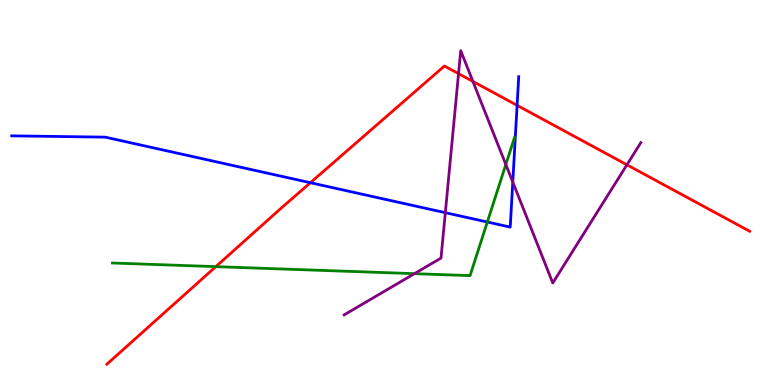[{'lines': ['blue', 'red'], 'intersections': [{'x': 4.0, 'y': 5.25}, {'x': 6.67, 'y': 7.26}]}, {'lines': ['green', 'red'], 'intersections': [{'x': 2.78, 'y': 3.07}]}, {'lines': ['purple', 'red'], 'intersections': [{'x': 5.92, 'y': 8.09}, {'x': 6.1, 'y': 7.88}, {'x': 8.09, 'y': 5.72}]}, {'lines': ['blue', 'green'], 'intersections': [{'x': 6.29, 'y': 4.23}]}, {'lines': ['blue', 'purple'], 'intersections': [{'x': 5.75, 'y': 4.48}, {'x': 6.62, 'y': 5.27}]}, {'lines': ['green', 'purple'], 'intersections': [{'x': 5.35, 'y': 2.89}, {'x': 6.53, 'y': 5.73}]}]